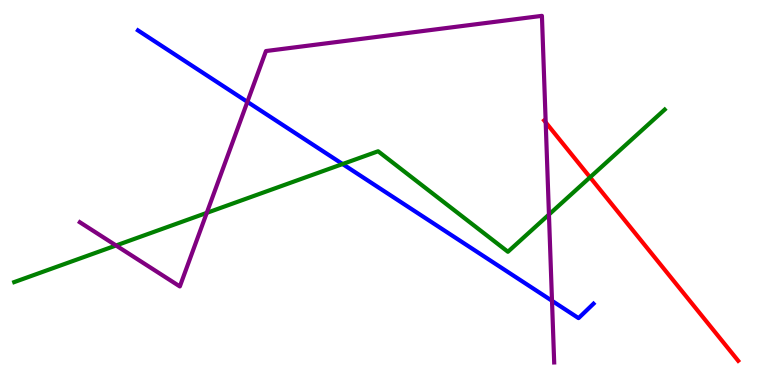[{'lines': ['blue', 'red'], 'intersections': []}, {'lines': ['green', 'red'], 'intersections': [{'x': 7.61, 'y': 5.4}]}, {'lines': ['purple', 'red'], 'intersections': [{'x': 7.04, 'y': 6.82}]}, {'lines': ['blue', 'green'], 'intersections': [{'x': 4.42, 'y': 5.74}]}, {'lines': ['blue', 'purple'], 'intersections': [{'x': 3.19, 'y': 7.35}, {'x': 7.12, 'y': 2.19}]}, {'lines': ['green', 'purple'], 'intersections': [{'x': 1.5, 'y': 3.62}, {'x': 2.67, 'y': 4.47}, {'x': 7.08, 'y': 4.43}]}]